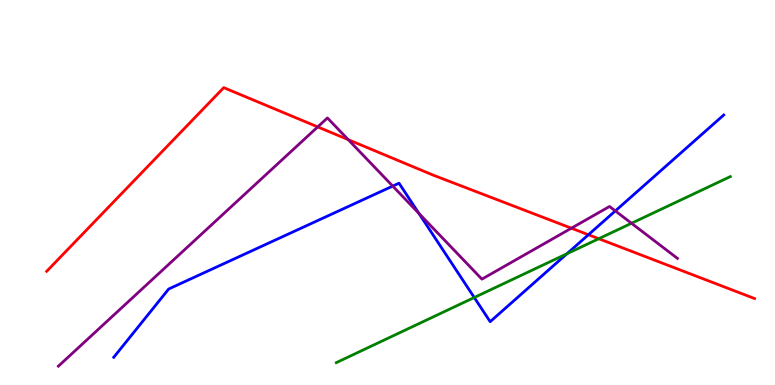[{'lines': ['blue', 'red'], 'intersections': [{'x': 7.59, 'y': 3.9}]}, {'lines': ['green', 'red'], 'intersections': [{'x': 7.73, 'y': 3.8}]}, {'lines': ['purple', 'red'], 'intersections': [{'x': 4.1, 'y': 6.7}, {'x': 4.49, 'y': 6.37}, {'x': 7.37, 'y': 4.07}]}, {'lines': ['blue', 'green'], 'intersections': [{'x': 6.12, 'y': 2.27}, {'x': 7.32, 'y': 3.41}]}, {'lines': ['blue', 'purple'], 'intersections': [{'x': 5.07, 'y': 5.17}, {'x': 5.41, 'y': 4.46}, {'x': 7.94, 'y': 4.52}]}, {'lines': ['green', 'purple'], 'intersections': [{'x': 8.15, 'y': 4.2}]}]